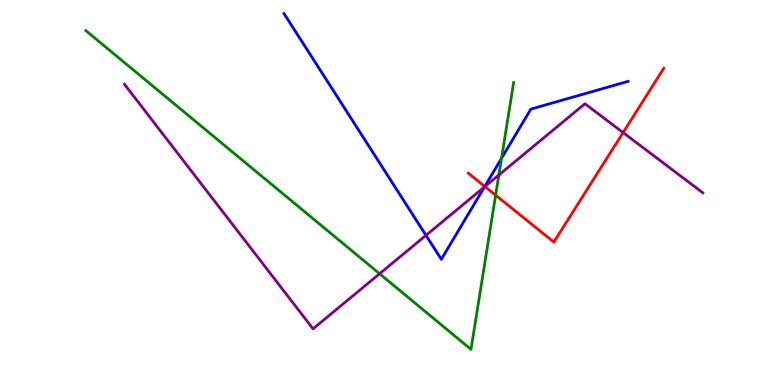[{'lines': ['blue', 'red'], 'intersections': [{'x': 6.26, 'y': 5.16}]}, {'lines': ['green', 'red'], 'intersections': [{'x': 6.4, 'y': 4.93}]}, {'lines': ['purple', 'red'], 'intersections': [{'x': 6.26, 'y': 5.15}, {'x': 8.04, 'y': 6.56}]}, {'lines': ['blue', 'green'], 'intersections': [{'x': 6.47, 'y': 5.89}]}, {'lines': ['blue', 'purple'], 'intersections': [{'x': 5.5, 'y': 3.89}, {'x': 6.25, 'y': 5.15}]}, {'lines': ['green', 'purple'], 'intersections': [{'x': 4.9, 'y': 2.89}, {'x': 6.44, 'y': 5.45}]}]